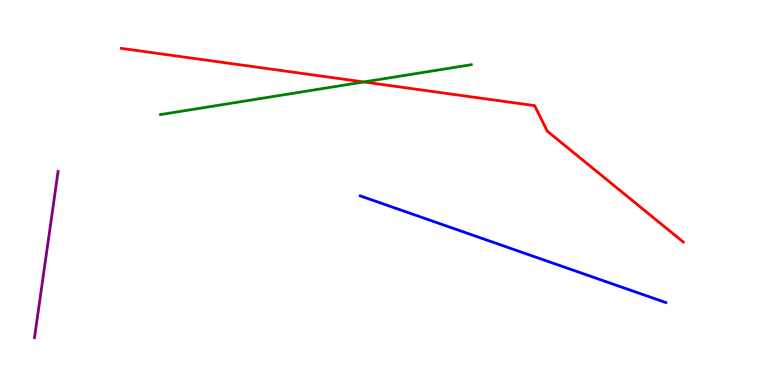[{'lines': ['blue', 'red'], 'intersections': []}, {'lines': ['green', 'red'], 'intersections': [{'x': 4.69, 'y': 7.87}]}, {'lines': ['purple', 'red'], 'intersections': []}, {'lines': ['blue', 'green'], 'intersections': []}, {'lines': ['blue', 'purple'], 'intersections': []}, {'lines': ['green', 'purple'], 'intersections': []}]